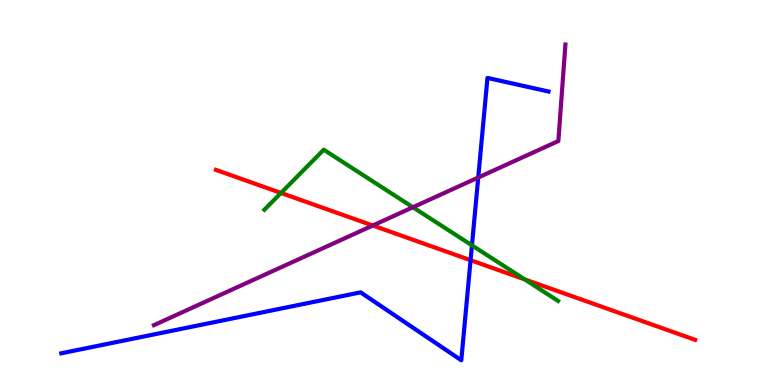[{'lines': ['blue', 'red'], 'intersections': [{'x': 6.07, 'y': 3.24}]}, {'lines': ['green', 'red'], 'intersections': [{'x': 3.63, 'y': 4.99}, {'x': 6.77, 'y': 2.74}]}, {'lines': ['purple', 'red'], 'intersections': [{'x': 4.81, 'y': 4.14}]}, {'lines': ['blue', 'green'], 'intersections': [{'x': 6.09, 'y': 3.63}]}, {'lines': ['blue', 'purple'], 'intersections': [{'x': 6.17, 'y': 5.39}]}, {'lines': ['green', 'purple'], 'intersections': [{'x': 5.33, 'y': 4.62}]}]